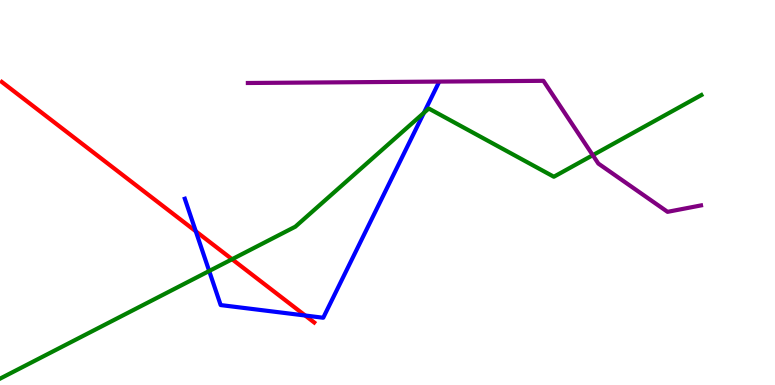[{'lines': ['blue', 'red'], 'intersections': [{'x': 2.53, 'y': 3.99}, {'x': 3.94, 'y': 1.8}]}, {'lines': ['green', 'red'], 'intersections': [{'x': 2.99, 'y': 3.27}]}, {'lines': ['purple', 'red'], 'intersections': []}, {'lines': ['blue', 'green'], 'intersections': [{'x': 2.7, 'y': 2.96}, {'x': 5.47, 'y': 7.07}]}, {'lines': ['blue', 'purple'], 'intersections': []}, {'lines': ['green', 'purple'], 'intersections': [{'x': 7.65, 'y': 5.97}]}]